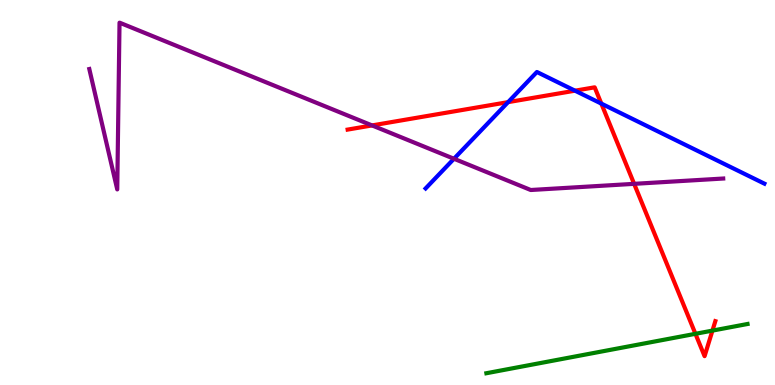[{'lines': ['blue', 'red'], 'intersections': [{'x': 6.56, 'y': 7.35}, {'x': 7.42, 'y': 7.64}, {'x': 7.76, 'y': 7.31}]}, {'lines': ['green', 'red'], 'intersections': [{'x': 8.97, 'y': 1.33}, {'x': 9.19, 'y': 1.41}]}, {'lines': ['purple', 'red'], 'intersections': [{'x': 4.8, 'y': 6.74}, {'x': 8.18, 'y': 5.22}]}, {'lines': ['blue', 'green'], 'intersections': []}, {'lines': ['blue', 'purple'], 'intersections': [{'x': 5.86, 'y': 5.88}]}, {'lines': ['green', 'purple'], 'intersections': []}]